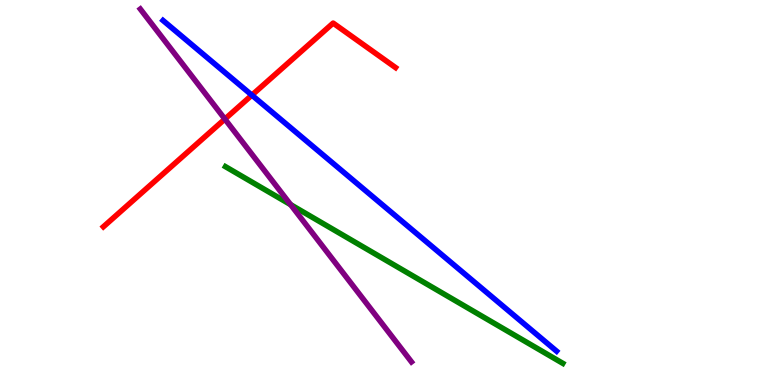[{'lines': ['blue', 'red'], 'intersections': [{'x': 3.25, 'y': 7.53}]}, {'lines': ['green', 'red'], 'intersections': []}, {'lines': ['purple', 'red'], 'intersections': [{'x': 2.9, 'y': 6.91}]}, {'lines': ['blue', 'green'], 'intersections': []}, {'lines': ['blue', 'purple'], 'intersections': []}, {'lines': ['green', 'purple'], 'intersections': [{'x': 3.75, 'y': 4.68}]}]